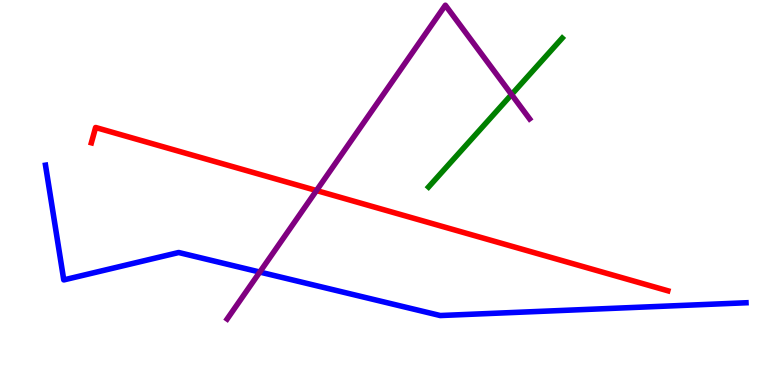[{'lines': ['blue', 'red'], 'intersections': []}, {'lines': ['green', 'red'], 'intersections': []}, {'lines': ['purple', 'red'], 'intersections': [{'x': 4.08, 'y': 5.05}]}, {'lines': ['blue', 'green'], 'intersections': []}, {'lines': ['blue', 'purple'], 'intersections': [{'x': 3.35, 'y': 2.93}]}, {'lines': ['green', 'purple'], 'intersections': [{'x': 6.6, 'y': 7.54}]}]